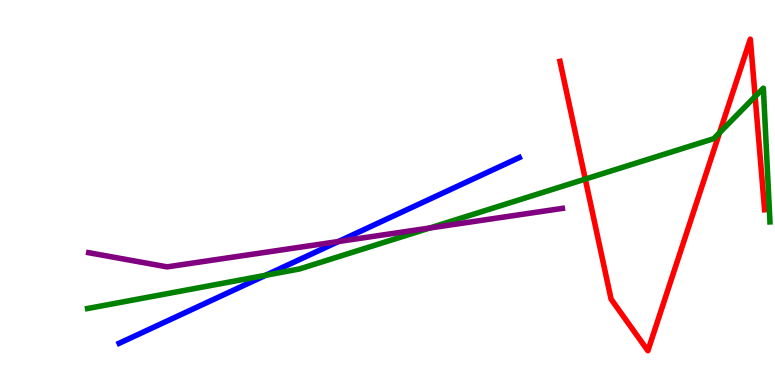[{'lines': ['blue', 'red'], 'intersections': []}, {'lines': ['green', 'red'], 'intersections': [{'x': 7.55, 'y': 5.35}, {'x': 9.28, 'y': 6.55}, {'x': 9.74, 'y': 7.49}]}, {'lines': ['purple', 'red'], 'intersections': []}, {'lines': ['blue', 'green'], 'intersections': [{'x': 3.43, 'y': 2.85}]}, {'lines': ['blue', 'purple'], 'intersections': [{'x': 4.37, 'y': 3.73}]}, {'lines': ['green', 'purple'], 'intersections': [{'x': 5.54, 'y': 4.08}]}]